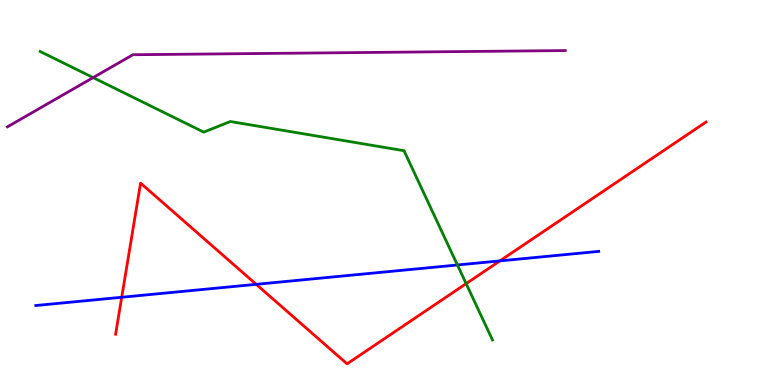[{'lines': ['blue', 'red'], 'intersections': [{'x': 1.57, 'y': 2.28}, {'x': 3.31, 'y': 2.61}, {'x': 6.45, 'y': 3.22}]}, {'lines': ['green', 'red'], 'intersections': [{'x': 6.01, 'y': 2.63}]}, {'lines': ['purple', 'red'], 'intersections': []}, {'lines': ['blue', 'green'], 'intersections': [{'x': 5.9, 'y': 3.12}]}, {'lines': ['blue', 'purple'], 'intersections': []}, {'lines': ['green', 'purple'], 'intersections': [{'x': 1.2, 'y': 7.98}]}]